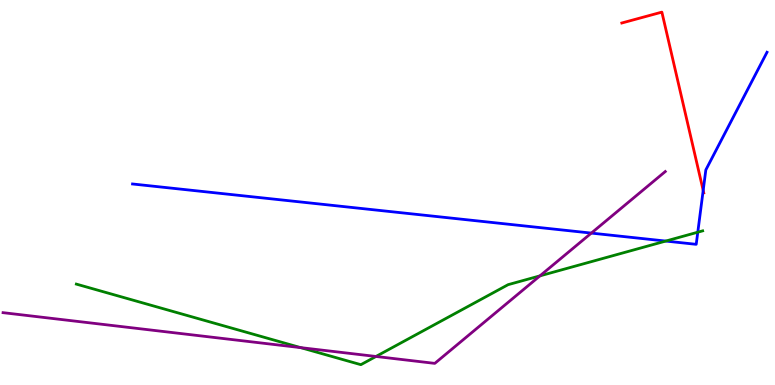[{'lines': ['blue', 'red'], 'intersections': [{'x': 9.07, 'y': 5.05}]}, {'lines': ['green', 'red'], 'intersections': []}, {'lines': ['purple', 'red'], 'intersections': []}, {'lines': ['blue', 'green'], 'intersections': [{'x': 8.59, 'y': 3.74}, {'x': 9.0, 'y': 3.97}]}, {'lines': ['blue', 'purple'], 'intersections': [{'x': 7.63, 'y': 3.95}]}, {'lines': ['green', 'purple'], 'intersections': [{'x': 3.88, 'y': 0.971}, {'x': 4.85, 'y': 0.741}, {'x': 6.97, 'y': 2.83}]}]